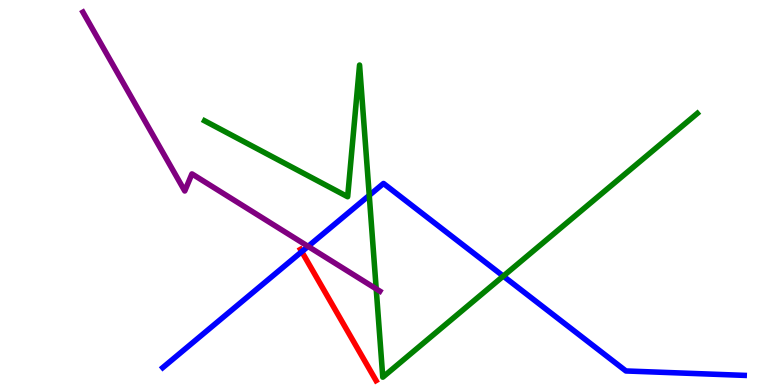[{'lines': ['blue', 'red'], 'intersections': [{'x': 3.89, 'y': 3.46}]}, {'lines': ['green', 'red'], 'intersections': []}, {'lines': ['purple', 'red'], 'intersections': []}, {'lines': ['blue', 'green'], 'intersections': [{'x': 4.76, 'y': 4.93}, {'x': 6.49, 'y': 2.83}]}, {'lines': ['blue', 'purple'], 'intersections': [{'x': 3.98, 'y': 3.6}]}, {'lines': ['green', 'purple'], 'intersections': [{'x': 4.85, 'y': 2.5}]}]